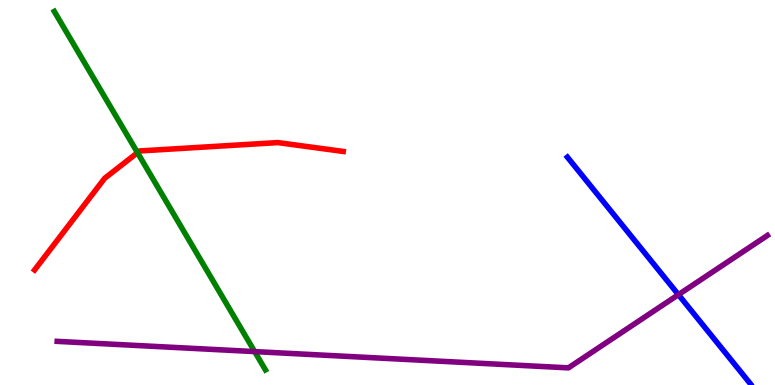[{'lines': ['blue', 'red'], 'intersections': []}, {'lines': ['green', 'red'], 'intersections': [{'x': 1.77, 'y': 6.03}]}, {'lines': ['purple', 'red'], 'intersections': []}, {'lines': ['blue', 'green'], 'intersections': []}, {'lines': ['blue', 'purple'], 'intersections': [{'x': 8.75, 'y': 2.35}]}, {'lines': ['green', 'purple'], 'intersections': [{'x': 3.29, 'y': 0.868}]}]